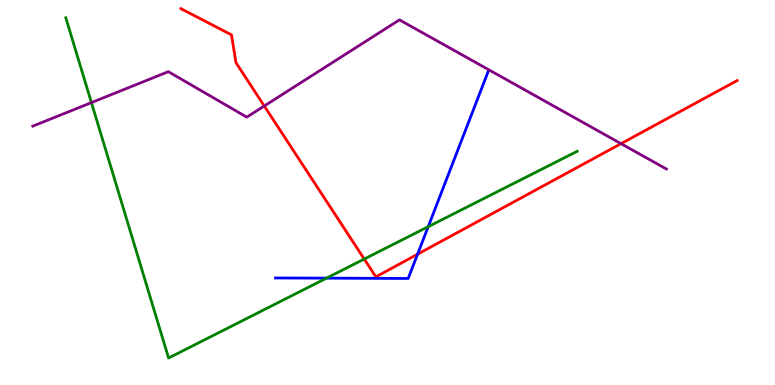[{'lines': ['blue', 'red'], 'intersections': [{'x': 5.39, 'y': 3.4}]}, {'lines': ['green', 'red'], 'intersections': [{'x': 4.7, 'y': 3.27}]}, {'lines': ['purple', 'red'], 'intersections': [{'x': 3.41, 'y': 7.25}, {'x': 8.01, 'y': 6.27}]}, {'lines': ['blue', 'green'], 'intersections': [{'x': 4.21, 'y': 2.78}, {'x': 5.53, 'y': 4.11}]}, {'lines': ['blue', 'purple'], 'intersections': []}, {'lines': ['green', 'purple'], 'intersections': [{'x': 1.18, 'y': 7.34}]}]